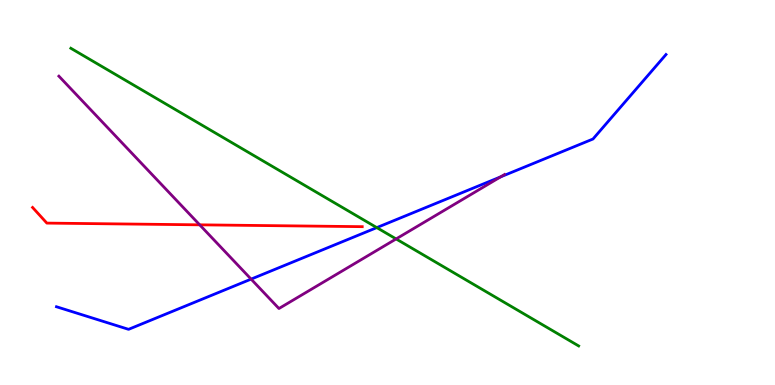[{'lines': ['blue', 'red'], 'intersections': []}, {'lines': ['green', 'red'], 'intersections': []}, {'lines': ['purple', 'red'], 'intersections': [{'x': 2.58, 'y': 4.16}]}, {'lines': ['blue', 'green'], 'intersections': [{'x': 4.86, 'y': 4.09}]}, {'lines': ['blue', 'purple'], 'intersections': [{'x': 3.24, 'y': 2.75}, {'x': 6.46, 'y': 5.41}]}, {'lines': ['green', 'purple'], 'intersections': [{'x': 5.11, 'y': 3.79}]}]